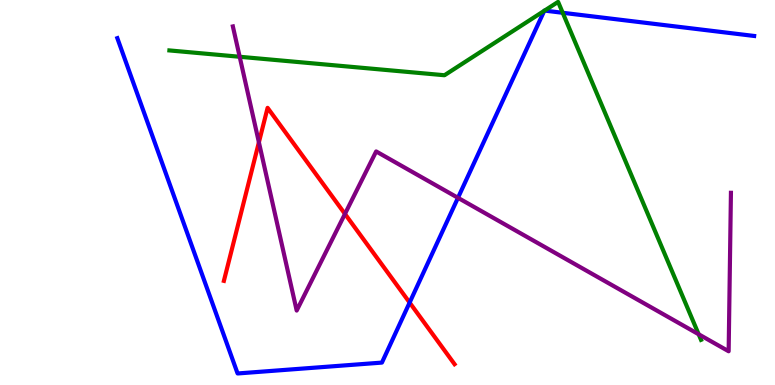[{'lines': ['blue', 'red'], 'intersections': [{'x': 5.29, 'y': 2.14}]}, {'lines': ['green', 'red'], 'intersections': []}, {'lines': ['purple', 'red'], 'intersections': [{'x': 3.34, 'y': 6.3}, {'x': 4.45, 'y': 4.44}]}, {'lines': ['blue', 'green'], 'intersections': [{'x': 7.02, 'y': 9.72}, {'x': 7.03, 'y': 9.72}, {'x': 7.26, 'y': 9.67}]}, {'lines': ['blue', 'purple'], 'intersections': [{'x': 5.91, 'y': 4.86}]}, {'lines': ['green', 'purple'], 'intersections': [{'x': 3.09, 'y': 8.53}, {'x': 9.02, 'y': 1.32}]}]